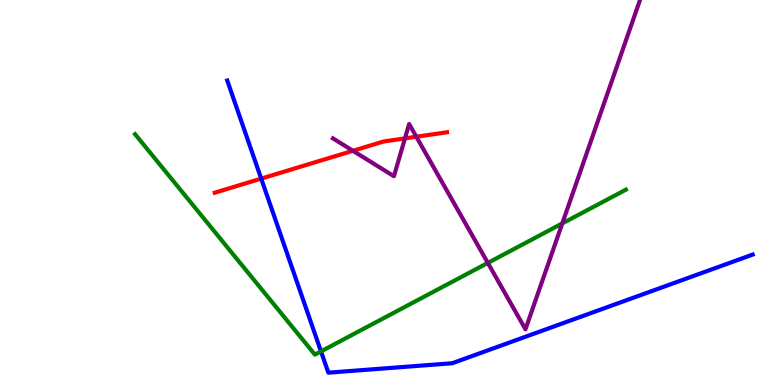[{'lines': ['blue', 'red'], 'intersections': [{'x': 3.37, 'y': 5.36}]}, {'lines': ['green', 'red'], 'intersections': []}, {'lines': ['purple', 'red'], 'intersections': [{'x': 4.55, 'y': 6.08}, {'x': 5.23, 'y': 6.41}, {'x': 5.37, 'y': 6.45}]}, {'lines': ['blue', 'green'], 'intersections': [{'x': 4.14, 'y': 0.873}]}, {'lines': ['blue', 'purple'], 'intersections': []}, {'lines': ['green', 'purple'], 'intersections': [{'x': 6.29, 'y': 3.17}, {'x': 7.26, 'y': 4.2}]}]